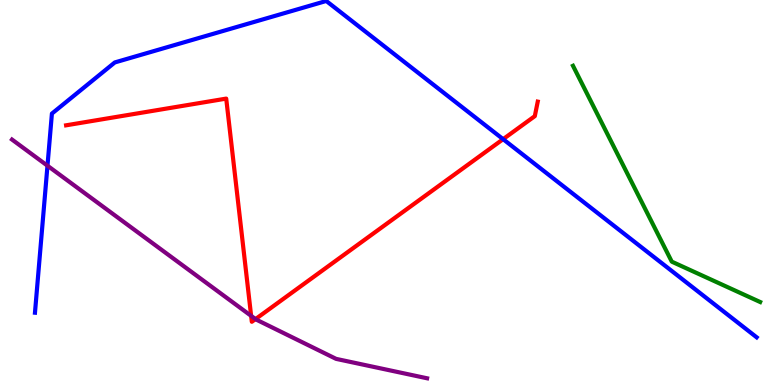[{'lines': ['blue', 'red'], 'intersections': [{'x': 6.49, 'y': 6.39}]}, {'lines': ['green', 'red'], 'intersections': []}, {'lines': ['purple', 'red'], 'intersections': [{'x': 3.24, 'y': 1.8}, {'x': 3.3, 'y': 1.71}]}, {'lines': ['blue', 'green'], 'intersections': []}, {'lines': ['blue', 'purple'], 'intersections': [{'x': 0.613, 'y': 5.7}]}, {'lines': ['green', 'purple'], 'intersections': []}]